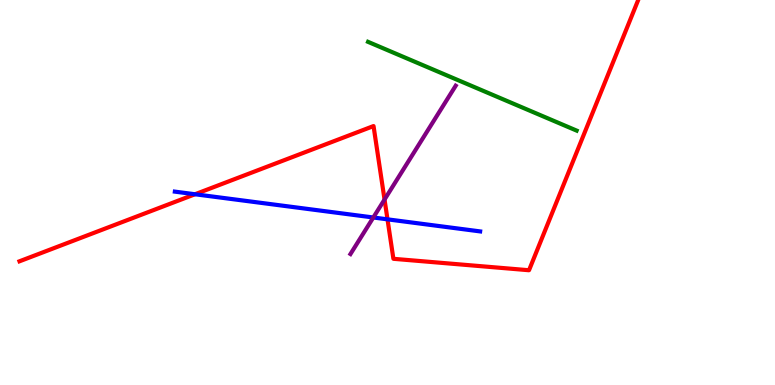[{'lines': ['blue', 'red'], 'intersections': [{'x': 2.52, 'y': 4.95}, {'x': 5.0, 'y': 4.3}]}, {'lines': ['green', 'red'], 'intersections': []}, {'lines': ['purple', 'red'], 'intersections': [{'x': 4.96, 'y': 4.82}]}, {'lines': ['blue', 'green'], 'intersections': []}, {'lines': ['blue', 'purple'], 'intersections': [{'x': 4.82, 'y': 4.35}]}, {'lines': ['green', 'purple'], 'intersections': []}]